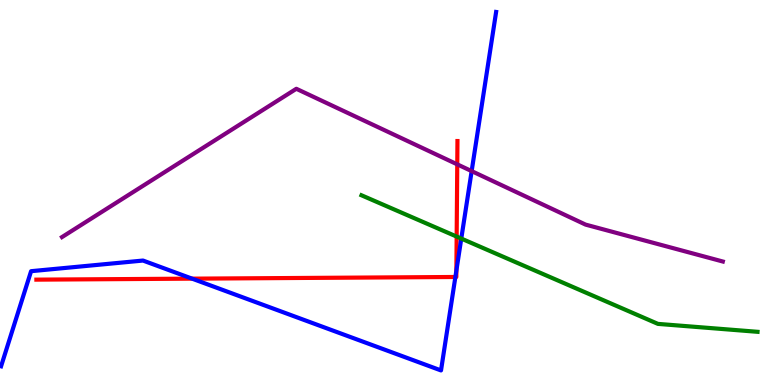[{'lines': ['blue', 'red'], 'intersections': [{'x': 2.48, 'y': 2.76}, {'x': 5.88, 'y': 2.81}, {'x': 5.89, 'y': 2.97}]}, {'lines': ['green', 'red'], 'intersections': [{'x': 5.89, 'y': 3.86}]}, {'lines': ['purple', 'red'], 'intersections': [{'x': 5.9, 'y': 5.73}]}, {'lines': ['blue', 'green'], 'intersections': [{'x': 5.95, 'y': 3.8}]}, {'lines': ['blue', 'purple'], 'intersections': [{'x': 6.09, 'y': 5.56}]}, {'lines': ['green', 'purple'], 'intersections': []}]